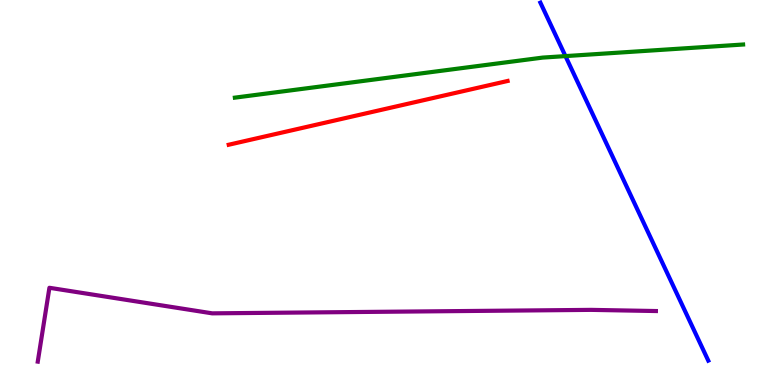[{'lines': ['blue', 'red'], 'intersections': []}, {'lines': ['green', 'red'], 'intersections': []}, {'lines': ['purple', 'red'], 'intersections': []}, {'lines': ['blue', 'green'], 'intersections': [{'x': 7.3, 'y': 8.54}]}, {'lines': ['blue', 'purple'], 'intersections': []}, {'lines': ['green', 'purple'], 'intersections': []}]